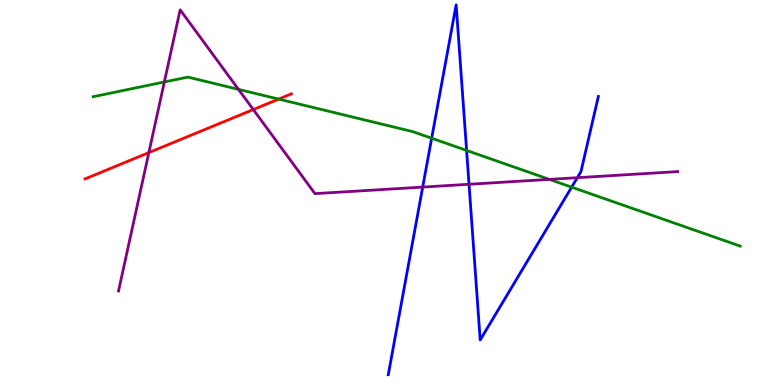[{'lines': ['blue', 'red'], 'intersections': []}, {'lines': ['green', 'red'], 'intersections': [{'x': 3.6, 'y': 7.43}]}, {'lines': ['purple', 'red'], 'intersections': [{'x': 1.92, 'y': 6.04}, {'x': 3.27, 'y': 7.15}]}, {'lines': ['blue', 'green'], 'intersections': [{'x': 5.57, 'y': 6.41}, {'x': 6.02, 'y': 6.09}, {'x': 7.38, 'y': 5.14}]}, {'lines': ['blue', 'purple'], 'intersections': [{'x': 5.45, 'y': 5.14}, {'x': 6.05, 'y': 5.21}, {'x': 7.45, 'y': 5.38}]}, {'lines': ['green', 'purple'], 'intersections': [{'x': 2.12, 'y': 7.87}, {'x': 3.08, 'y': 7.68}, {'x': 7.09, 'y': 5.34}]}]